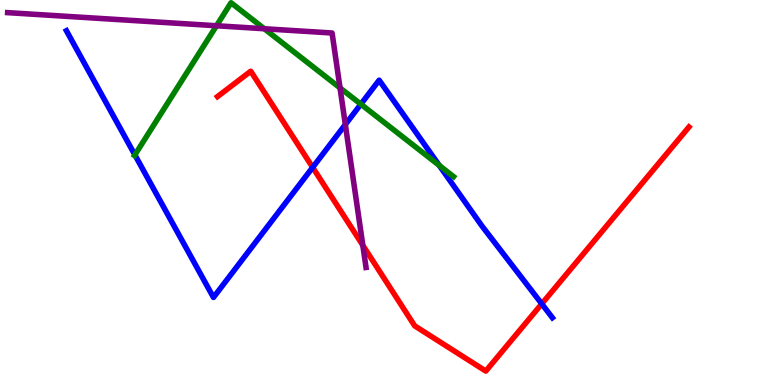[{'lines': ['blue', 'red'], 'intersections': [{'x': 4.03, 'y': 5.65}, {'x': 6.99, 'y': 2.11}]}, {'lines': ['green', 'red'], 'intersections': []}, {'lines': ['purple', 'red'], 'intersections': [{'x': 4.68, 'y': 3.63}]}, {'lines': ['blue', 'green'], 'intersections': [{'x': 1.74, 'y': 5.98}, {'x': 4.66, 'y': 7.29}, {'x': 5.67, 'y': 5.7}]}, {'lines': ['blue', 'purple'], 'intersections': [{'x': 4.46, 'y': 6.77}]}, {'lines': ['green', 'purple'], 'intersections': [{'x': 2.79, 'y': 9.33}, {'x': 3.41, 'y': 9.25}, {'x': 4.39, 'y': 7.72}]}]